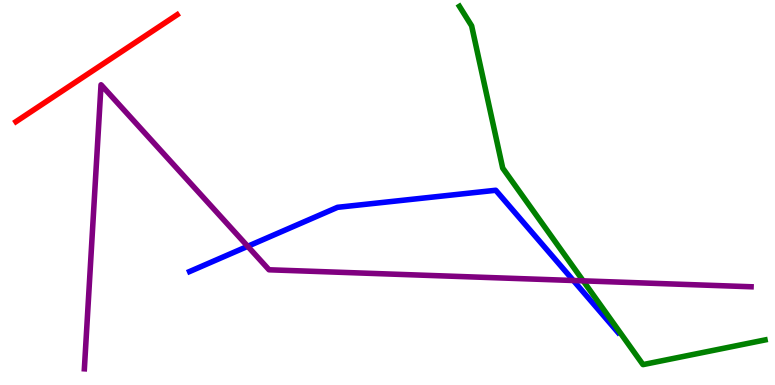[{'lines': ['blue', 'red'], 'intersections': []}, {'lines': ['green', 'red'], 'intersections': []}, {'lines': ['purple', 'red'], 'intersections': []}, {'lines': ['blue', 'green'], 'intersections': []}, {'lines': ['blue', 'purple'], 'intersections': [{'x': 3.2, 'y': 3.6}, {'x': 7.4, 'y': 2.71}]}, {'lines': ['green', 'purple'], 'intersections': [{'x': 7.52, 'y': 2.71}]}]